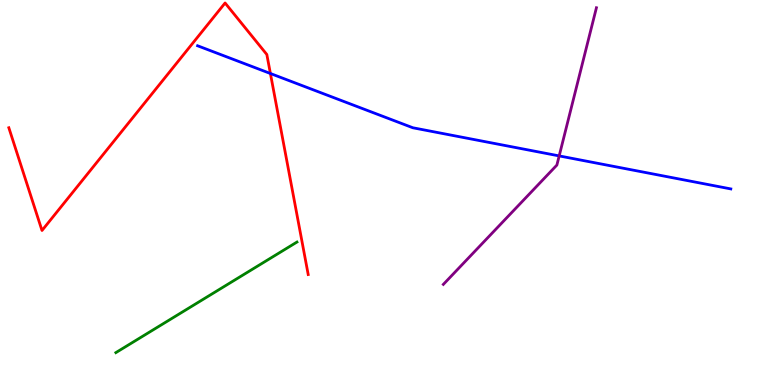[{'lines': ['blue', 'red'], 'intersections': [{'x': 3.49, 'y': 8.09}]}, {'lines': ['green', 'red'], 'intersections': []}, {'lines': ['purple', 'red'], 'intersections': []}, {'lines': ['blue', 'green'], 'intersections': []}, {'lines': ['blue', 'purple'], 'intersections': [{'x': 7.22, 'y': 5.95}]}, {'lines': ['green', 'purple'], 'intersections': []}]